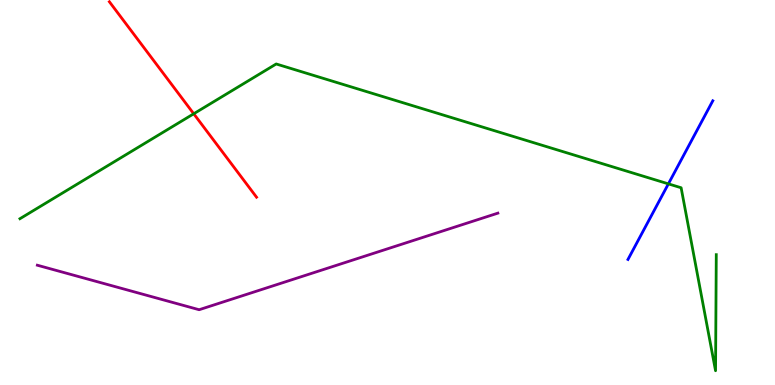[{'lines': ['blue', 'red'], 'intersections': []}, {'lines': ['green', 'red'], 'intersections': [{'x': 2.5, 'y': 7.04}]}, {'lines': ['purple', 'red'], 'intersections': []}, {'lines': ['blue', 'green'], 'intersections': [{'x': 8.62, 'y': 5.22}]}, {'lines': ['blue', 'purple'], 'intersections': []}, {'lines': ['green', 'purple'], 'intersections': []}]